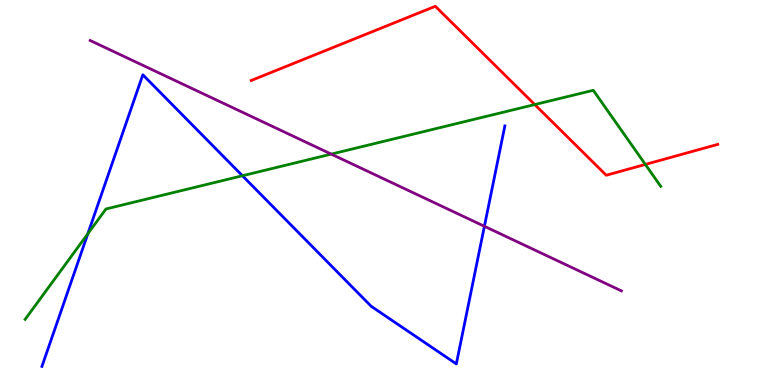[{'lines': ['blue', 'red'], 'intersections': []}, {'lines': ['green', 'red'], 'intersections': [{'x': 6.9, 'y': 7.28}, {'x': 8.33, 'y': 5.73}]}, {'lines': ['purple', 'red'], 'intersections': []}, {'lines': ['blue', 'green'], 'intersections': [{'x': 1.13, 'y': 3.93}, {'x': 3.13, 'y': 5.44}]}, {'lines': ['blue', 'purple'], 'intersections': [{'x': 6.25, 'y': 4.12}]}, {'lines': ['green', 'purple'], 'intersections': [{'x': 4.27, 'y': 6.0}]}]